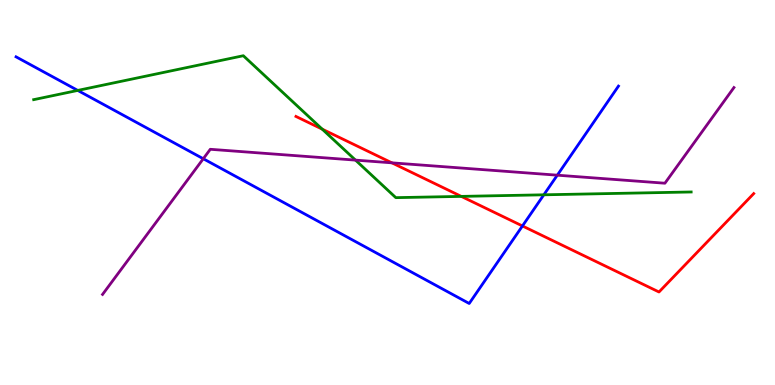[{'lines': ['blue', 'red'], 'intersections': [{'x': 6.74, 'y': 4.13}]}, {'lines': ['green', 'red'], 'intersections': [{'x': 4.16, 'y': 6.65}, {'x': 5.95, 'y': 4.9}]}, {'lines': ['purple', 'red'], 'intersections': [{'x': 5.06, 'y': 5.77}]}, {'lines': ['blue', 'green'], 'intersections': [{'x': 1.0, 'y': 7.65}, {'x': 7.02, 'y': 4.94}]}, {'lines': ['blue', 'purple'], 'intersections': [{'x': 2.62, 'y': 5.88}, {'x': 7.19, 'y': 5.45}]}, {'lines': ['green', 'purple'], 'intersections': [{'x': 4.59, 'y': 5.84}]}]